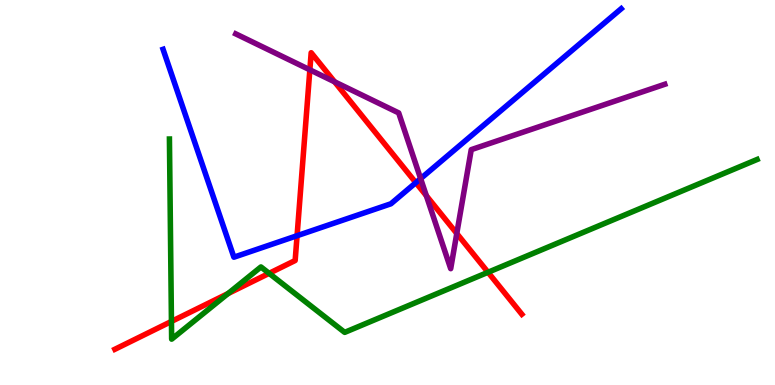[{'lines': ['blue', 'red'], 'intersections': [{'x': 3.83, 'y': 3.88}, {'x': 5.37, 'y': 5.26}]}, {'lines': ['green', 'red'], 'intersections': [{'x': 2.21, 'y': 1.65}, {'x': 2.94, 'y': 2.37}, {'x': 3.47, 'y': 2.9}, {'x': 6.3, 'y': 2.93}]}, {'lines': ['purple', 'red'], 'intersections': [{'x': 4.0, 'y': 8.19}, {'x': 4.32, 'y': 7.87}, {'x': 5.5, 'y': 4.92}, {'x': 5.89, 'y': 3.94}]}, {'lines': ['blue', 'green'], 'intersections': []}, {'lines': ['blue', 'purple'], 'intersections': [{'x': 5.43, 'y': 5.36}]}, {'lines': ['green', 'purple'], 'intersections': []}]